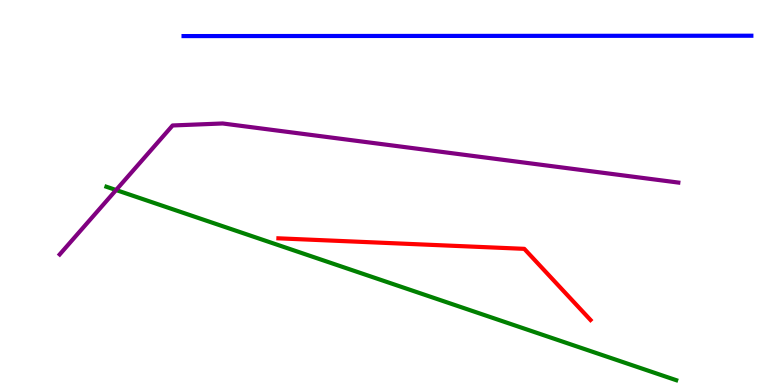[{'lines': ['blue', 'red'], 'intersections': []}, {'lines': ['green', 'red'], 'intersections': []}, {'lines': ['purple', 'red'], 'intersections': []}, {'lines': ['blue', 'green'], 'intersections': []}, {'lines': ['blue', 'purple'], 'intersections': []}, {'lines': ['green', 'purple'], 'intersections': [{'x': 1.5, 'y': 5.06}]}]